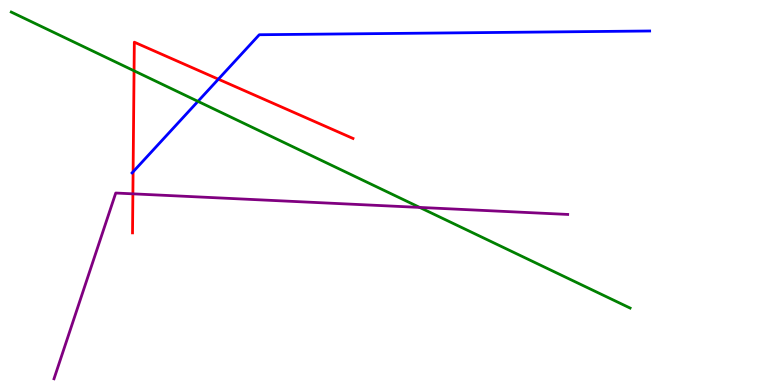[{'lines': ['blue', 'red'], 'intersections': [{'x': 1.72, 'y': 5.54}, {'x': 2.82, 'y': 7.94}]}, {'lines': ['green', 'red'], 'intersections': [{'x': 1.73, 'y': 8.16}]}, {'lines': ['purple', 'red'], 'intersections': [{'x': 1.71, 'y': 4.97}]}, {'lines': ['blue', 'green'], 'intersections': [{'x': 2.55, 'y': 7.37}]}, {'lines': ['blue', 'purple'], 'intersections': []}, {'lines': ['green', 'purple'], 'intersections': [{'x': 5.42, 'y': 4.61}]}]